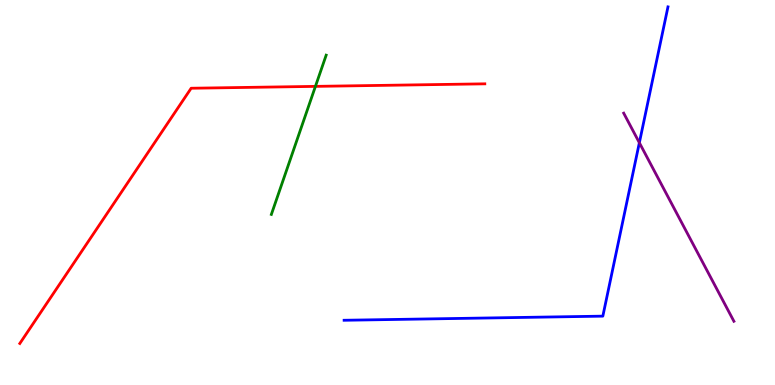[{'lines': ['blue', 'red'], 'intersections': []}, {'lines': ['green', 'red'], 'intersections': [{'x': 4.07, 'y': 7.76}]}, {'lines': ['purple', 'red'], 'intersections': []}, {'lines': ['blue', 'green'], 'intersections': []}, {'lines': ['blue', 'purple'], 'intersections': [{'x': 8.25, 'y': 6.29}]}, {'lines': ['green', 'purple'], 'intersections': []}]